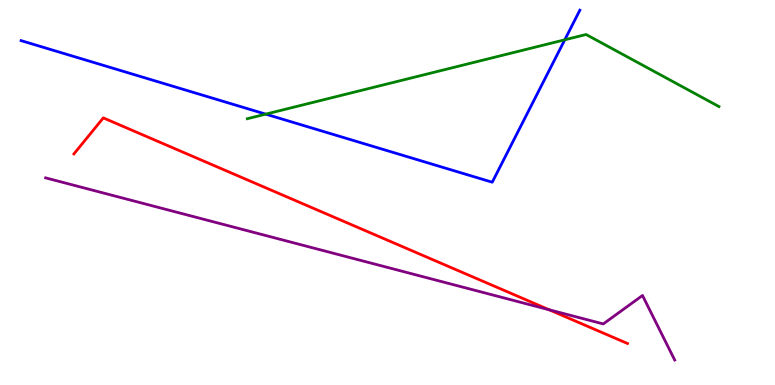[{'lines': ['blue', 'red'], 'intersections': []}, {'lines': ['green', 'red'], 'intersections': []}, {'lines': ['purple', 'red'], 'intersections': [{'x': 7.09, 'y': 1.95}]}, {'lines': ['blue', 'green'], 'intersections': [{'x': 3.43, 'y': 7.04}, {'x': 7.29, 'y': 8.97}]}, {'lines': ['blue', 'purple'], 'intersections': []}, {'lines': ['green', 'purple'], 'intersections': []}]